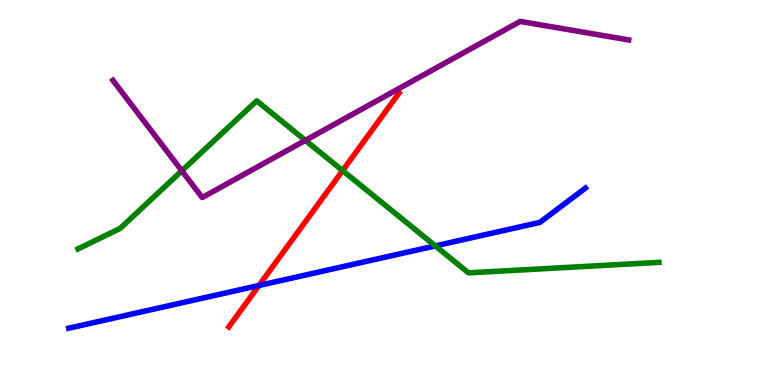[{'lines': ['blue', 'red'], 'intersections': [{'x': 3.34, 'y': 2.58}]}, {'lines': ['green', 'red'], 'intersections': [{'x': 4.42, 'y': 5.57}]}, {'lines': ['purple', 'red'], 'intersections': []}, {'lines': ['blue', 'green'], 'intersections': [{'x': 5.62, 'y': 3.61}]}, {'lines': ['blue', 'purple'], 'intersections': []}, {'lines': ['green', 'purple'], 'intersections': [{'x': 2.35, 'y': 5.56}, {'x': 3.94, 'y': 6.35}]}]